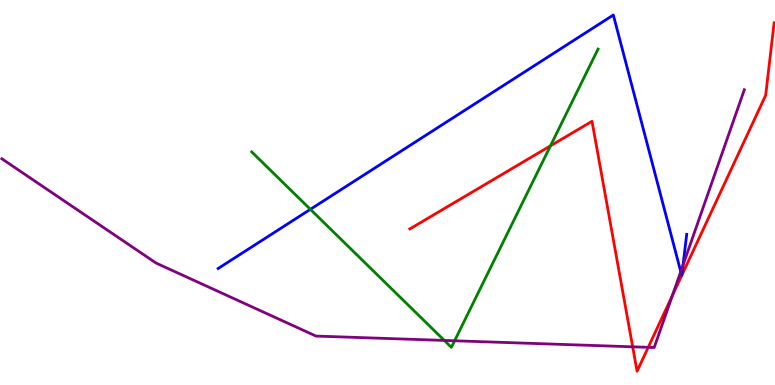[{'lines': ['blue', 'red'], 'intersections': [{'x': 8.8, 'y': 2.85}, {'x': 8.8, 'y': 2.85}]}, {'lines': ['green', 'red'], 'intersections': [{'x': 7.1, 'y': 6.21}]}, {'lines': ['purple', 'red'], 'intersections': [{'x': 8.16, 'y': 0.992}, {'x': 8.36, 'y': 0.978}, {'x': 8.68, 'y': 2.33}]}, {'lines': ['blue', 'green'], 'intersections': [{'x': 4.0, 'y': 4.56}]}, {'lines': ['blue', 'purple'], 'intersections': [{'x': 8.78, 'y': 2.95}, {'x': 8.81, 'y': 3.11}]}, {'lines': ['green', 'purple'], 'intersections': [{'x': 5.73, 'y': 1.16}, {'x': 5.87, 'y': 1.15}]}]